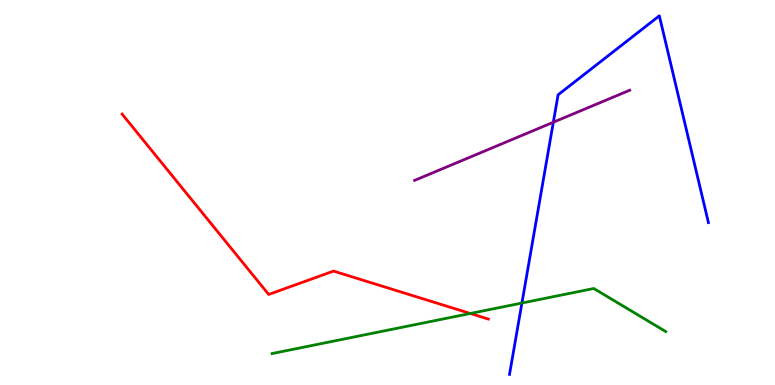[{'lines': ['blue', 'red'], 'intersections': []}, {'lines': ['green', 'red'], 'intersections': [{'x': 6.07, 'y': 1.86}]}, {'lines': ['purple', 'red'], 'intersections': []}, {'lines': ['blue', 'green'], 'intersections': [{'x': 6.73, 'y': 2.13}]}, {'lines': ['blue', 'purple'], 'intersections': [{'x': 7.14, 'y': 6.82}]}, {'lines': ['green', 'purple'], 'intersections': []}]